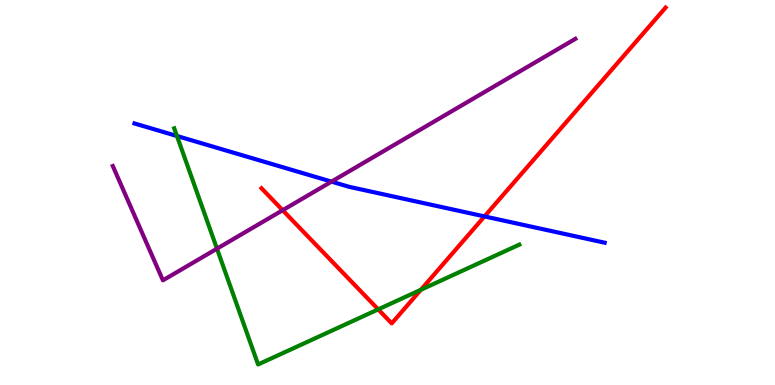[{'lines': ['blue', 'red'], 'intersections': [{'x': 6.25, 'y': 4.38}]}, {'lines': ['green', 'red'], 'intersections': [{'x': 4.88, 'y': 1.96}, {'x': 5.43, 'y': 2.47}]}, {'lines': ['purple', 'red'], 'intersections': [{'x': 3.65, 'y': 4.54}]}, {'lines': ['blue', 'green'], 'intersections': [{'x': 2.28, 'y': 6.47}]}, {'lines': ['blue', 'purple'], 'intersections': [{'x': 4.28, 'y': 5.28}]}, {'lines': ['green', 'purple'], 'intersections': [{'x': 2.8, 'y': 3.54}]}]